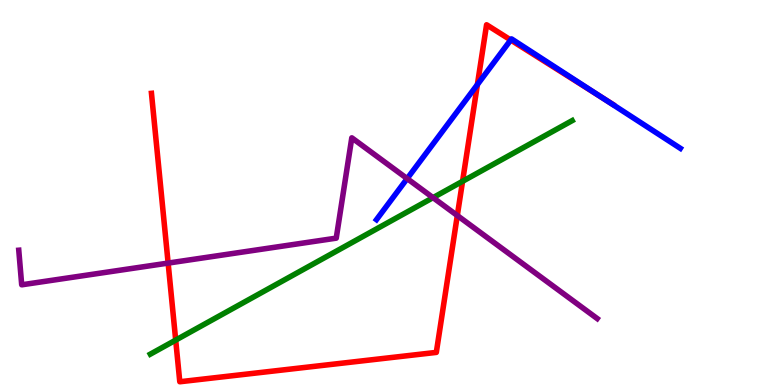[{'lines': ['blue', 'red'], 'intersections': [{'x': 6.16, 'y': 7.8}, {'x': 6.59, 'y': 8.96}, {'x': 7.76, 'y': 7.47}]}, {'lines': ['green', 'red'], 'intersections': [{'x': 2.27, 'y': 1.17}, {'x': 5.97, 'y': 5.29}]}, {'lines': ['purple', 'red'], 'intersections': [{'x': 2.17, 'y': 3.17}, {'x': 5.9, 'y': 4.4}]}, {'lines': ['blue', 'green'], 'intersections': []}, {'lines': ['blue', 'purple'], 'intersections': [{'x': 5.25, 'y': 5.36}]}, {'lines': ['green', 'purple'], 'intersections': [{'x': 5.59, 'y': 4.87}]}]